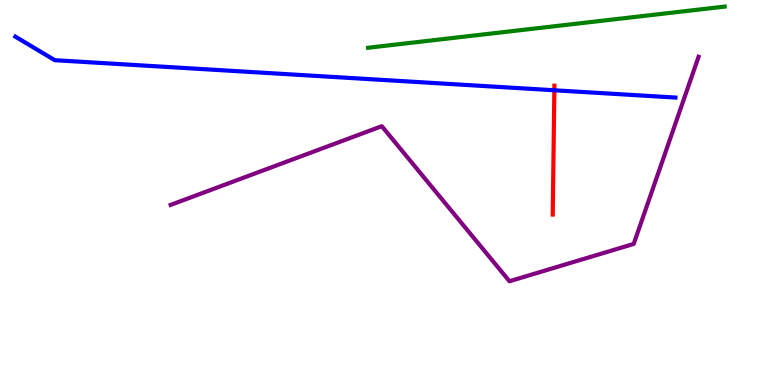[{'lines': ['blue', 'red'], 'intersections': [{'x': 7.15, 'y': 7.66}]}, {'lines': ['green', 'red'], 'intersections': []}, {'lines': ['purple', 'red'], 'intersections': []}, {'lines': ['blue', 'green'], 'intersections': []}, {'lines': ['blue', 'purple'], 'intersections': []}, {'lines': ['green', 'purple'], 'intersections': []}]